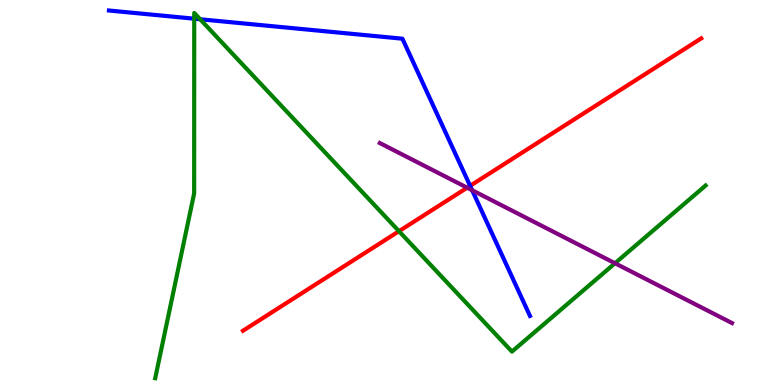[{'lines': ['blue', 'red'], 'intersections': [{'x': 6.07, 'y': 5.17}]}, {'lines': ['green', 'red'], 'intersections': [{'x': 5.15, 'y': 3.99}]}, {'lines': ['purple', 'red'], 'intersections': [{'x': 6.03, 'y': 5.12}]}, {'lines': ['blue', 'green'], 'intersections': [{'x': 2.51, 'y': 9.51}, {'x': 2.58, 'y': 9.5}]}, {'lines': ['blue', 'purple'], 'intersections': [{'x': 6.09, 'y': 5.06}]}, {'lines': ['green', 'purple'], 'intersections': [{'x': 7.94, 'y': 3.16}]}]